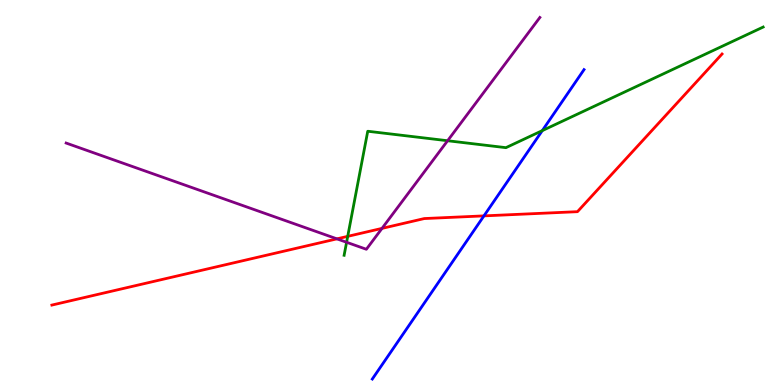[{'lines': ['blue', 'red'], 'intersections': [{'x': 6.24, 'y': 4.39}]}, {'lines': ['green', 'red'], 'intersections': [{'x': 4.49, 'y': 3.86}]}, {'lines': ['purple', 'red'], 'intersections': [{'x': 4.35, 'y': 3.8}, {'x': 4.93, 'y': 4.07}]}, {'lines': ['blue', 'green'], 'intersections': [{'x': 7.0, 'y': 6.61}]}, {'lines': ['blue', 'purple'], 'intersections': []}, {'lines': ['green', 'purple'], 'intersections': [{'x': 4.47, 'y': 3.71}, {'x': 5.78, 'y': 6.34}]}]